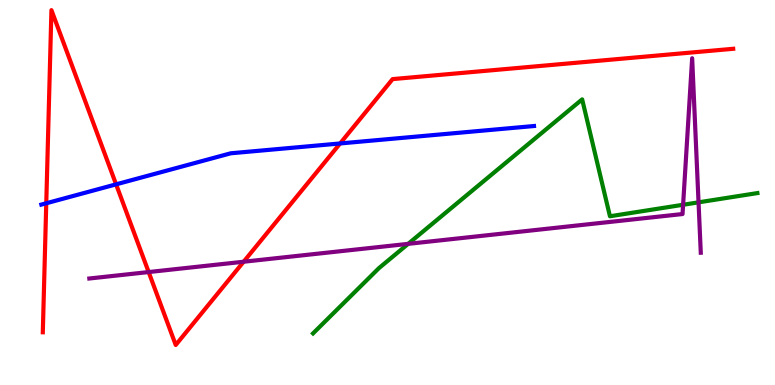[{'lines': ['blue', 'red'], 'intersections': [{'x': 0.597, 'y': 4.72}, {'x': 1.5, 'y': 5.21}, {'x': 4.39, 'y': 6.27}]}, {'lines': ['green', 'red'], 'intersections': []}, {'lines': ['purple', 'red'], 'intersections': [{'x': 1.92, 'y': 2.93}, {'x': 3.14, 'y': 3.2}]}, {'lines': ['blue', 'green'], 'intersections': []}, {'lines': ['blue', 'purple'], 'intersections': []}, {'lines': ['green', 'purple'], 'intersections': [{'x': 5.27, 'y': 3.67}, {'x': 8.81, 'y': 4.68}, {'x': 9.01, 'y': 4.74}]}]